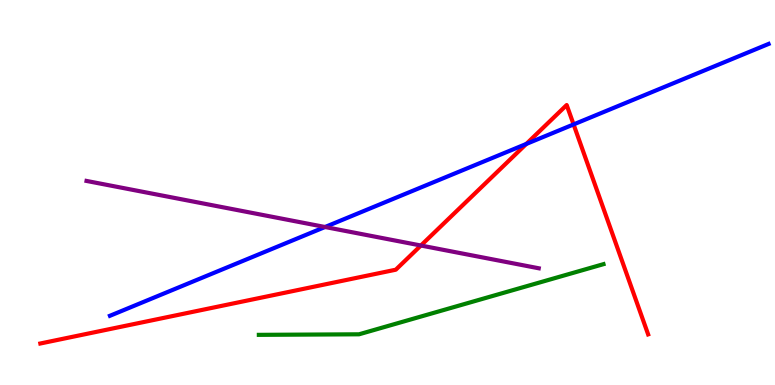[{'lines': ['blue', 'red'], 'intersections': [{'x': 6.79, 'y': 6.26}, {'x': 7.4, 'y': 6.77}]}, {'lines': ['green', 'red'], 'intersections': []}, {'lines': ['purple', 'red'], 'intersections': [{'x': 5.43, 'y': 3.62}]}, {'lines': ['blue', 'green'], 'intersections': []}, {'lines': ['blue', 'purple'], 'intersections': [{'x': 4.19, 'y': 4.1}]}, {'lines': ['green', 'purple'], 'intersections': []}]